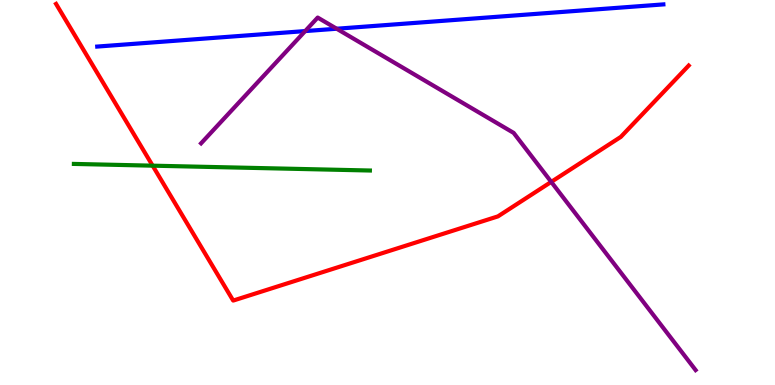[{'lines': ['blue', 'red'], 'intersections': []}, {'lines': ['green', 'red'], 'intersections': [{'x': 1.97, 'y': 5.7}]}, {'lines': ['purple', 'red'], 'intersections': [{'x': 7.11, 'y': 5.28}]}, {'lines': ['blue', 'green'], 'intersections': []}, {'lines': ['blue', 'purple'], 'intersections': [{'x': 3.94, 'y': 9.19}, {'x': 4.34, 'y': 9.25}]}, {'lines': ['green', 'purple'], 'intersections': []}]